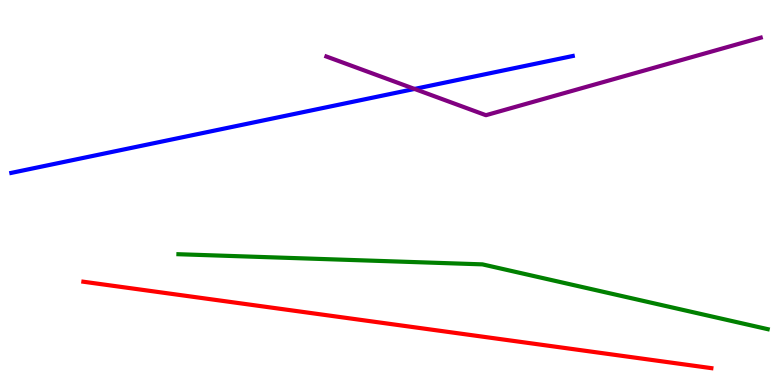[{'lines': ['blue', 'red'], 'intersections': []}, {'lines': ['green', 'red'], 'intersections': []}, {'lines': ['purple', 'red'], 'intersections': []}, {'lines': ['blue', 'green'], 'intersections': []}, {'lines': ['blue', 'purple'], 'intersections': [{'x': 5.35, 'y': 7.69}]}, {'lines': ['green', 'purple'], 'intersections': []}]